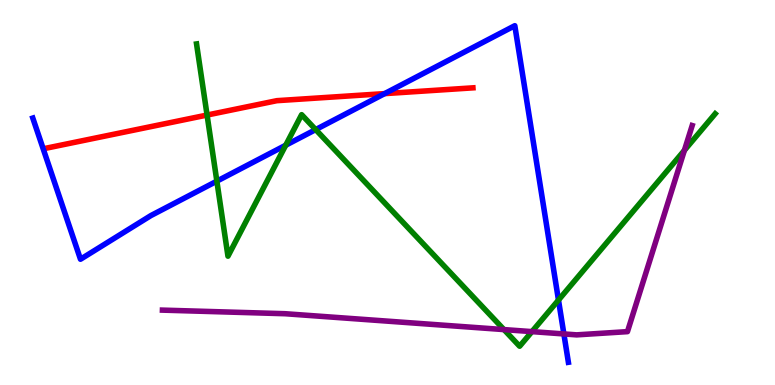[{'lines': ['blue', 'red'], 'intersections': [{'x': 4.96, 'y': 7.57}]}, {'lines': ['green', 'red'], 'intersections': [{'x': 2.67, 'y': 7.01}]}, {'lines': ['purple', 'red'], 'intersections': []}, {'lines': ['blue', 'green'], 'intersections': [{'x': 2.8, 'y': 5.29}, {'x': 3.69, 'y': 6.23}, {'x': 4.07, 'y': 6.63}, {'x': 7.21, 'y': 2.21}]}, {'lines': ['blue', 'purple'], 'intersections': [{'x': 7.28, 'y': 1.33}]}, {'lines': ['green', 'purple'], 'intersections': [{'x': 6.5, 'y': 1.44}, {'x': 6.86, 'y': 1.39}, {'x': 8.83, 'y': 6.09}]}]